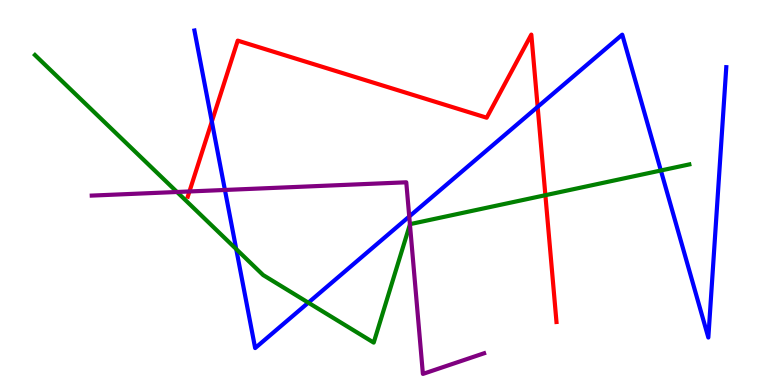[{'lines': ['blue', 'red'], 'intersections': [{'x': 2.73, 'y': 6.84}, {'x': 6.94, 'y': 7.22}]}, {'lines': ['green', 'red'], 'intersections': [{'x': 7.04, 'y': 4.93}]}, {'lines': ['purple', 'red'], 'intersections': [{'x': 2.44, 'y': 5.03}]}, {'lines': ['blue', 'green'], 'intersections': [{'x': 3.05, 'y': 3.53}, {'x': 3.98, 'y': 2.14}, {'x': 8.53, 'y': 5.57}]}, {'lines': ['blue', 'purple'], 'intersections': [{'x': 2.9, 'y': 5.07}, {'x': 5.28, 'y': 4.38}]}, {'lines': ['green', 'purple'], 'intersections': [{'x': 2.28, 'y': 5.01}, {'x': 5.29, 'y': 4.17}]}]